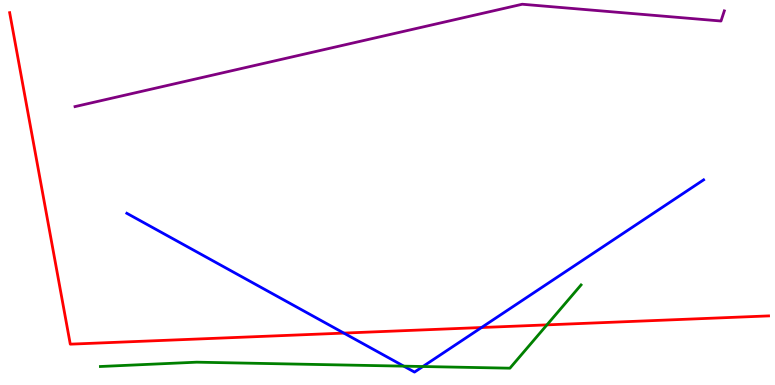[{'lines': ['blue', 'red'], 'intersections': [{'x': 4.44, 'y': 1.35}, {'x': 6.21, 'y': 1.49}]}, {'lines': ['green', 'red'], 'intersections': [{'x': 7.06, 'y': 1.56}]}, {'lines': ['purple', 'red'], 'intersections': []}, {'lines': ['blue', 'green'], 'intersections': [{'x': 5.21, 'y': 0.49}, {'x': 5.46, 'y': 0.48}]}, {'lines': ['blue', 'purple'], 'intersections': []}, {'lines': ['green', 'purple'], 'intersections': []}]